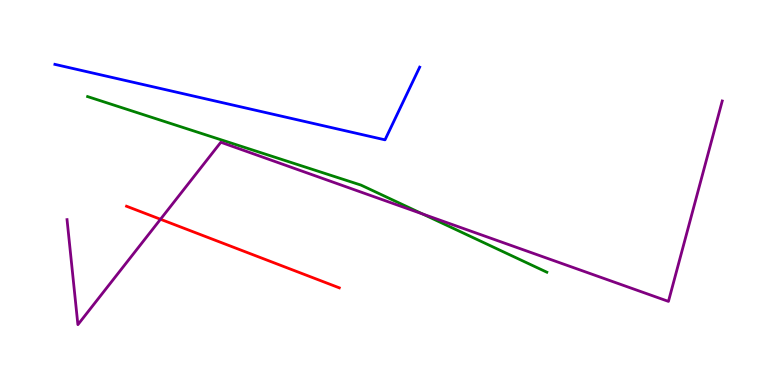[{'lines': ['blue', 'red'], 'intersections': []}, {'lines': ['green', 'red'], 'intersections': []}, {'lines': ['purple', 'red'], 'intersections': [{'x': 2.07, 'y': 4.3}]}, {'lines': ['blue', 'green'], 'intersections': []}, {'lines': ['blue', 'purple'], 'intersections': []}, {'lines': ['green', 'purple'], 'intersections': [{'x': 5.45, 'y': 4.44}]}]